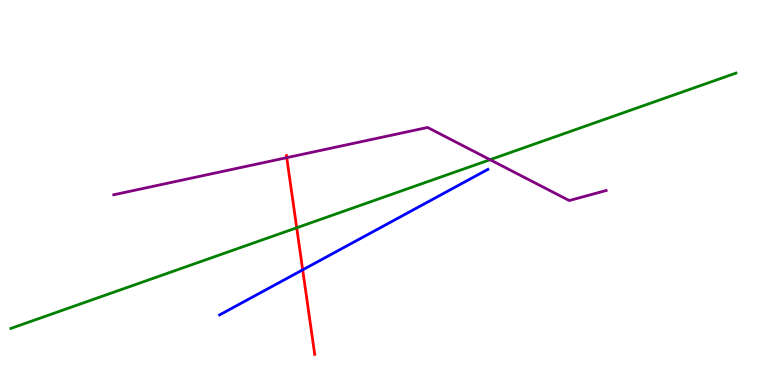[{'lines': ['blue', 'red'], 'intersections': [{'x': 3.91, 'y': 2.99}]}, {'lines': ['green', 'red'], 'intersections': [{'x': 3.83, 'y': 4.08}]}, {'lines': ['purple', 'red'], 'intersections': [{'x': 3.7, 'y': 5.9}]}, {'lines': ['blue', 'green'], 'intersections': []}, {'lines': ['blue', 'purple'], 'intersections': []}, {'lines': ['green', 'purple'], 'intersections': [{'x': 6.32, 'y': 5.85}]}]